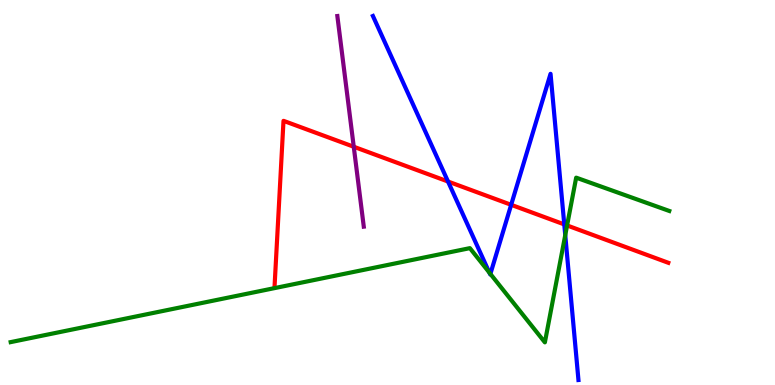[{'lines': ['blue', 'red'], 'intersections': [{'x': 5.78, 'y': 5.29}, {'x': 6.6, 'y': 4.68}, {'x': 7.28, 'y': 4.17}]}, {'lines': ['green', 'red'], 'intersections': [{'x': 7.32, 'y': 4.14}]}, {'lines': ['purple', 'red'], 'intersections': [{'x': 4.56, 'y': 6.19}]}, {'lines': ['blue', 'green'], 'intersections': [{'x': 6.31, 'y': 2.92}, {'x': 6.33, 'y': 2.89}, {'x': 7.29, 'y': 3.89}]}, {'lines': ['blue', 'purple'], 'intersections': []}, {'lines': ['green', 'purple'], 'intersections': []}]